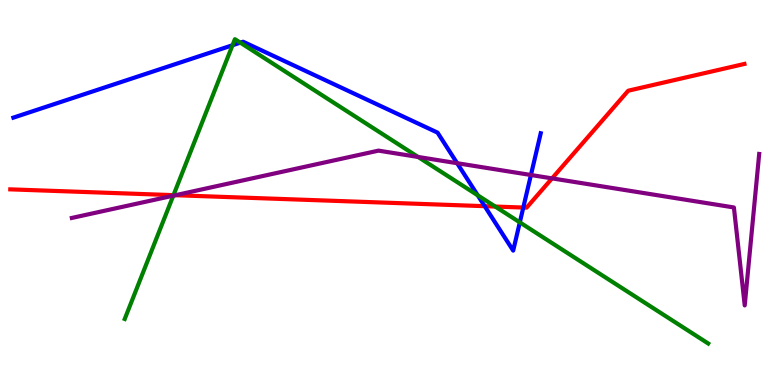[{'lines': ['blue', 'red'], 'intersections': [{'x': 6.25, 'y': 4.64}, {'x': 6.75, 'y': 4.61}]}, {'lines': ['green', 'red'], 'intersections': [{'x': 2.24, 'y': 4.93}, {'x': 6.39, 'y': 4.64}]}, {'lines': ['purple', 'red'], 'intersections': [{'x': 2.26, 'y': 4.93}, {'x': 7.12, 'y': 5.37}]}, {'lines': ['blue', 'green'], 'intersections': [{'x': 3.0, 'y': 8.82}, {'x': 3.1, 'y': 8.89}, {'x': 6.16, 'y': 4.93}, {'x': 6.71, 'y': 4.22}]}, {'lines': ['blue', 'purple'], 'intersections': [{'x': 5.9, 'y': 5.76}, {'x': 6.85, 'y': 5.45}]}, {'lines': ['green', 'purple'], 'intersections': [{'x': 2.24, 'y': 4.92}, {'x': 5.39, 'y': 5.92}]}]